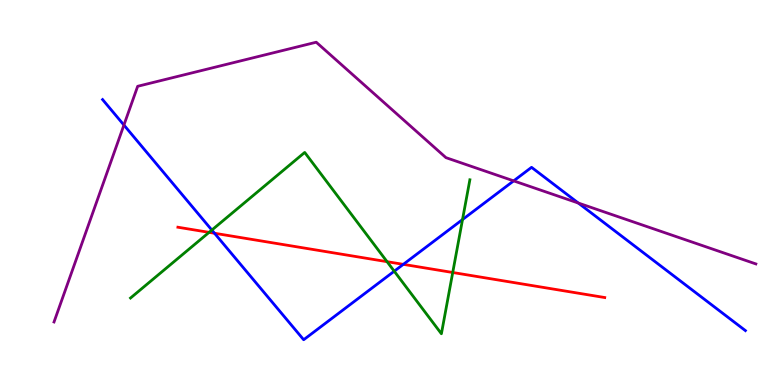[{'lines': ['blue', 'red'], 'intersections': [{'x': 2.77, 'y': 3.94}, {'x': 5.2, 'y': 3.13}]}, {'lines': ['green', 'red'], 'intersections': [{'x': 2.7, 'y': 3.96}, {'x': 4.99, 'y': 3.2}, {'x': 5.84, 'y': 2.92}]}, {'lines': ['purple', 'red'], 'intersections': []}, {'lines': ['blue', 'green'], 'intersections': [{'x': 2.73, 'y': 4.02}, {'x': 5.09, 'y': 2.96}, {'x': 5.97, 'y': 4.3}]}, {'lines': ['blue', 'purple'], 'intersections': [{'x': 1.6, 'y': 6.75}, {'x': 6.63, 'y': 5.3}, {'x': 7.46, 'y': 4.73}]}, {'lines': ['green', 'purple'], 'intersections': []}]